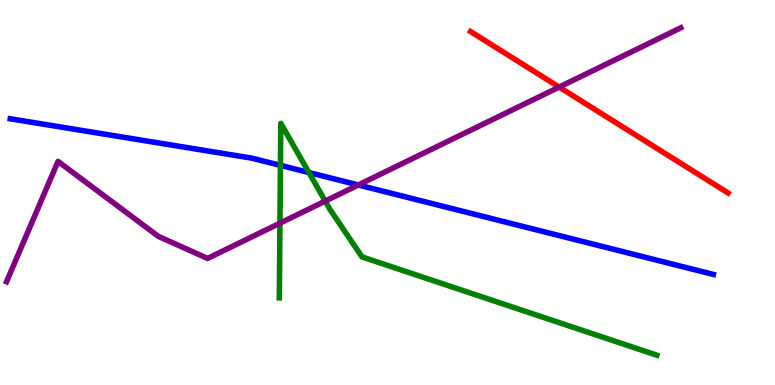[{'lines': ['blue', 'red'], 'intersections': []}, {'lines': ['green', 'red'], 'intersections': []}, {'lines': ['purple', 'red'], 'intersections': [{'x': 7.22, 'y': 7.74}]}, {'lines': ['blue', 'green'], 'intersections': [{'x': 3.62, 'y': 5.7}, {'x': 3.99, 'y': 5.52}]}, {'lines': ['blue', 'purple'], 'intersections': [{'x': 4.62, 'y': 5.2}]}, {'lines': ['green', 'purple'], 'intersections': [{'x': 3.61, 'y': 4.2}, {'x': 4.2, 'y': 4.78}]}]